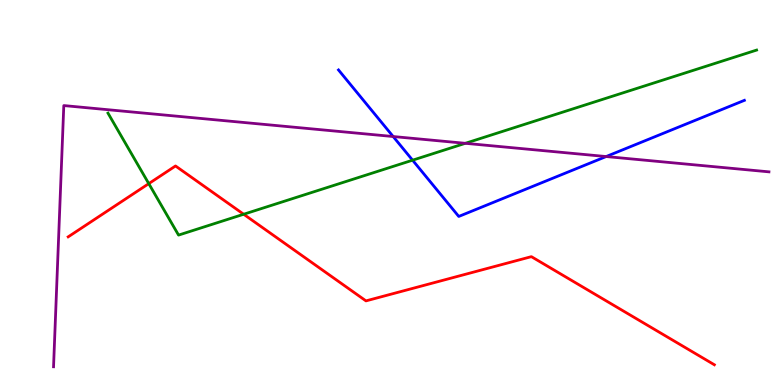[{'lines': ['blue', 'red'], 'intersections': []}, {'lines': ['green', 'red'], 'intersections': [{'x': 1.92, 'y': 5.23}, {'x': 3.14, 'y': 4.44}]}, {'lines': ['purple', 'red'], 'intersections': []}, {'lines': ['blue', 'green'], 'intersections': [{'x': 5.32, 'y': 5.84}]}, {'lines': ['blue', 'purple'], 'intersections': [{'x': 5.07, 'y': 6.45}, {'x': 7.82, 'y': 5.93}]}, {'lines': ['green', 'purple'], 'intersections': [{'x': 6.0, 'y': 6.28}]}]